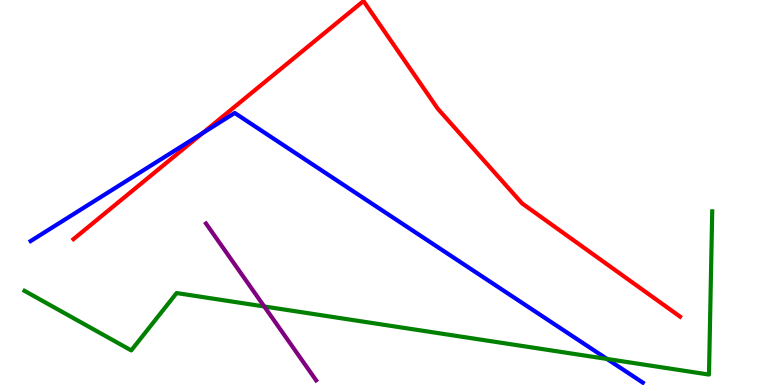[{'lines': ['blue', 'red'], 'intersections': [{'x': 2.61, 'y': 6.54}]}, {'lines': ['green', 'red'], 'intersections': []}, {'lines': ['purple', 'red'], 'intersections': []}, {'lines': ['blue', 'green'], 'intersections': [{'x': 7.83, 'y': 0.676}]}, {'lines': ['blue', 'purple'], 'intersections': []}, {'lines': ['green', 'purple'], 'intersections': [{'x': 3.41, 'y': 2.04}]}]